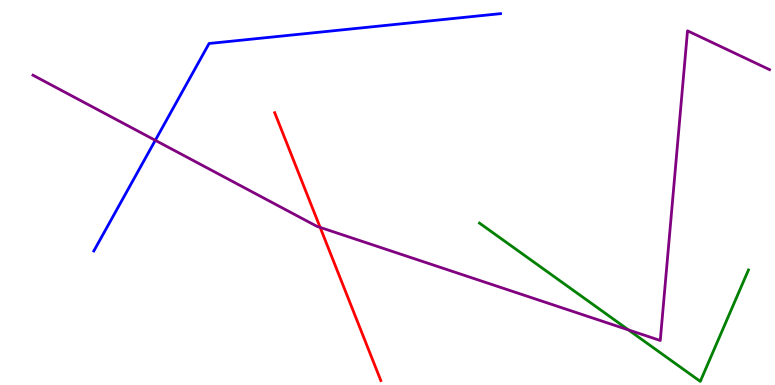[{'lines': ['blue', 'red'], 'intersections': []}, {'lines': ['green', 'red'], 'intersections': []}, {'lines': ['purple', 'red'], 'intersections': [{'x': 4.13, 'y': 4.09}]}, {'lines': ['blue', 'green'], 'intersections': []}, {'lines': ['blue', 'purple'], 'intersections': [{'x': 2.0, 'y': 6.36}]}, {'lines': ['green', 'purple'], 'intersections': [{'x': 8.11, 'y': 1.43}]}]